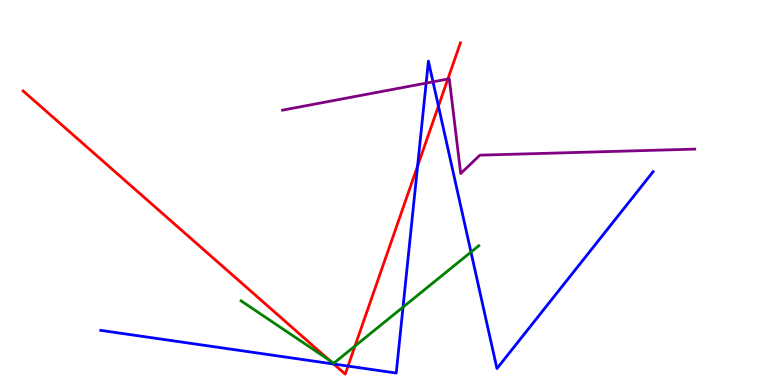[{'lines': ['blue', 'red'], 'intersections': [{'x': 4.31, 'y': 0.545}, {'x': 4.49, 'y': 0.491}, {'x': 5.39, 'y': 5.69}, {'x': 5.66, 'y': 7.24}]}, {'lines': ['green', 'red'], 'intersections': [{'x': 4.25, 'y': 0.639}, {'x': 4.58, 'y': 1.01}]}, {'lines': ['purple', 'red'], 'intersections': [{'x': 5.78, 'y': 7.95}]}, {'lines': ['blue', 'green'], 'intersections': [{'x': 5.2, 'y': 2.02}, {'x': 6.08, 'y': 3.45}]}, {'lines': ['blue', 'purple'], 'intersections': [{'x': 5.5, 'y': 7.84}, {'x': 5.59, 'y': 7.87}]}, {'lines': ['green', 'purple'], 'intersections': []}]